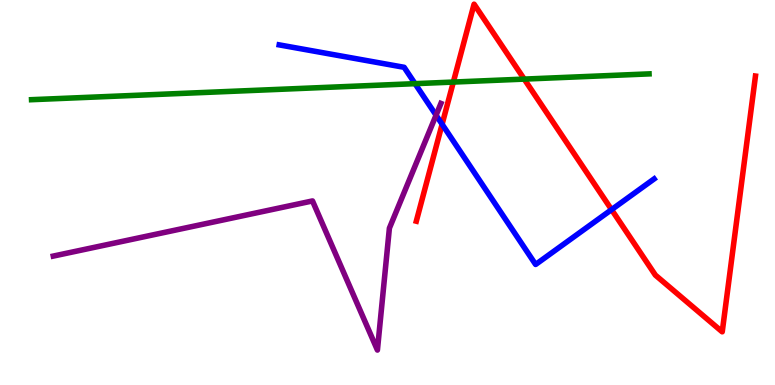[{'lines': ['blue', 'red'], 'intersections': [{'x': 5.7, 'y': 6.77}, {'x': 7.89, 'y': 4.55}]}, {'lines': ['green', 'red'], 'intersections': [{'x': 5.85, 'y': 7.87}, {'x': 6.76, 'y': 7.95}]}, {'lines': ['purple', 'red'], 'intersections': []}, {'lines': ['blue', 'green'], 'intersections': [{'x': 5.36, 'y': 7.83}]}, {'lines': ['blue', 'purple'], 'intersections': [{'x': 5.63, 'y': 7.01}]}, {'lines': ['green', 'purple'], 'intersections': []}]